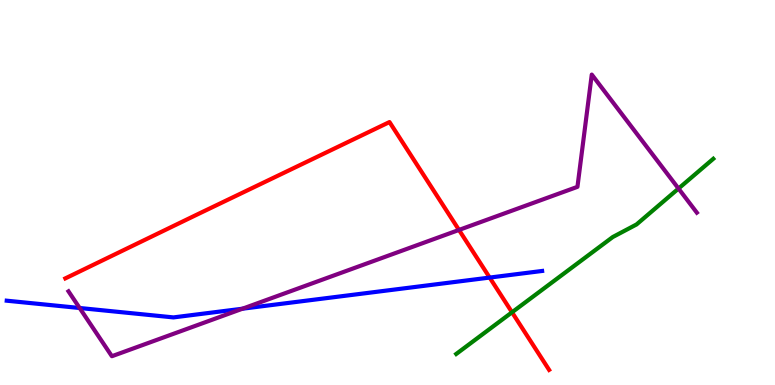[{'lines': ['blue', 'red'], 'intersections': [{'x': 6.32, 'y': 2.79}]}, {'lines': ['green', 'red'], 'intersections': [{'x': 6.61, 'y': 1.89}]}, {'lines': ['purple', 'red'], 'intersections': [{'x': 5.92, 'y': 4.03}]}, {'lines': ['blue', 'green'], 'intersections': []}, {'lines': ['blue', 'purple'], 'intersections': [{'x': 1.03, 'y': 2.0}, {'x': 3.13, 'y': 1.98}]}, {'lines': ['green', 'purple'], 'intersections': [{'x': 8.75, 'y': 5.1}]}]